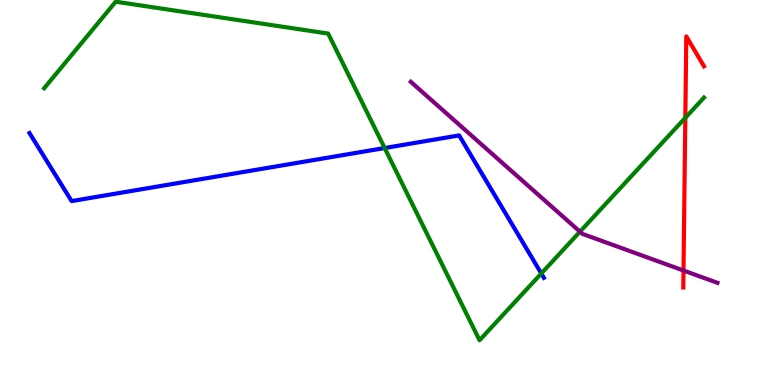[{'lines': ['blue', 'red'], 'intersections': []}, {'lines': ['green', 'red'], 'intersections': [{'x': 8.84, 'y': 6.94}]}, {'lines': ['purple', 'red'], 'intersections': [{'x': 8.82, 'y': 2.97}]}, {'lines': ['blue', 'green'], 'intersections': [{'x': 4.96, 'y': 6.16}, {'x': 6.98, 'y': 2.9}]}, {'lines': ['blue', 'purple'], 'intersections': []}, {'lines': ['green', 'purple'], 'intersections': [{'x': 7.48, 'y': 3.98}]}]